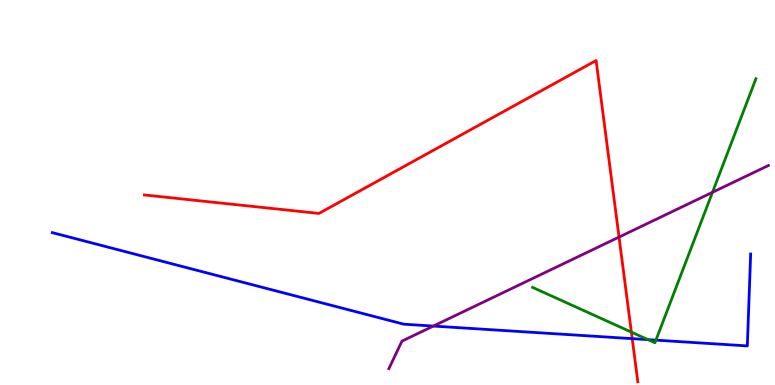[{'lines': ['blue', 'red'], 'intersections': [{'x': 8.16, 'y': 1.2}]}, {'lines': ['green', 'red'], 'intersections': [{'x': 8.15, 'y': 1.37}]}, {'lines': ['purple', 'red'], 'intersections': [{'x': 7.99, 'y': 3.84}]}, {'lines': ['blue', 'green'], 'intersections': [{'x': 8.36, 'y': 1.18}, {'x': 8.46, 'y': 1.17}]}, {'lines': ['blue', 'purple'], 'intersections': [{'x': 5.59, 'y': 1.53}]}, {'lines': ['green', 'purple'], 'intersections': [{'x': 9.19, 'y': 5.01}]}]